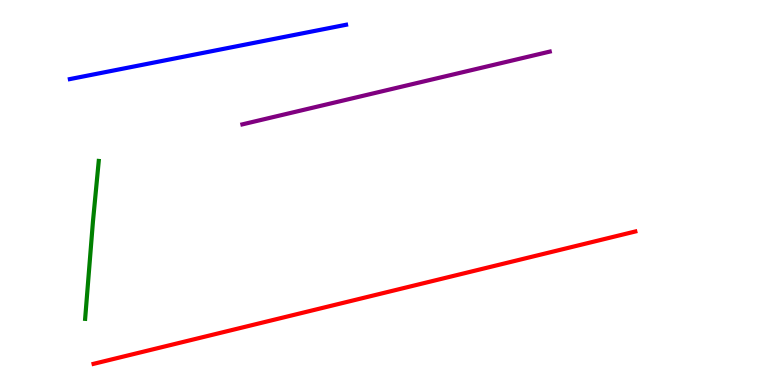[{'lines': ['blue', 'red'], 'intersections': []}, {'lines': ['green', 'red'], 'intersections': []}, {'lines': ['purple', 'red'], 'intersections': []}, {'lines': ['blue', 'green'], 'intersections': []}, {'lines': ['blue', 'purple'], 'intersections': []}, {'lines': ['green', 'purple'], 'intersections': []}]